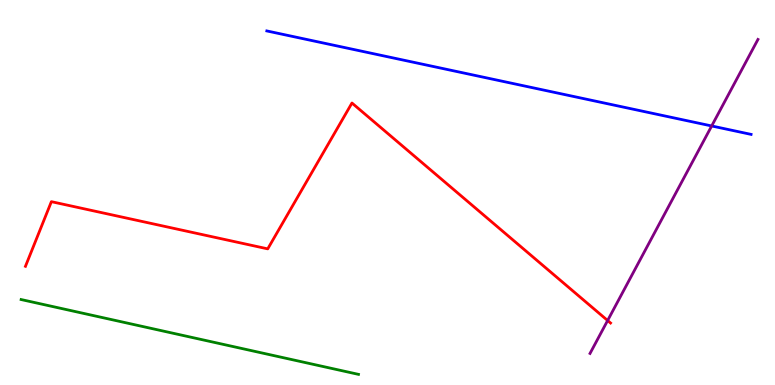[{'lines': ['blue', 'red'], 'intersections': []}, {'lines': ['green', 'red'], 'intersections': []}, {'lines': ['purple', 'red'], 'intersections': [{'x': 7.84, 'y': 1.67}]}, {'lines': ['blue', 'green'], 'intersections': []}, {'lines': ['blue', 'purple'], 'intersections': [{'x': 9.18, 'y': 6.73}]}, {'lines': ['green', 'purple'], 'intersections': []}]